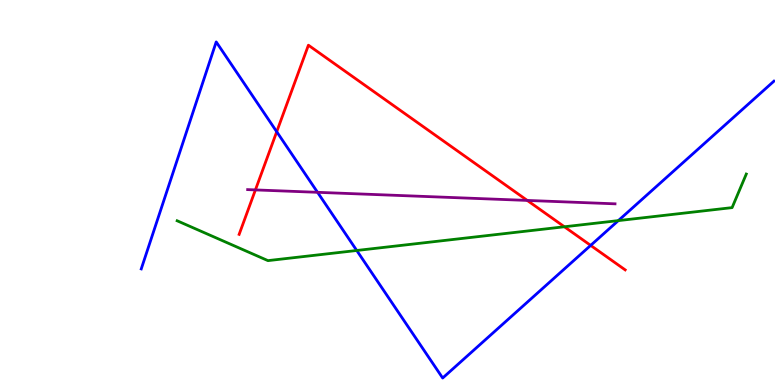[{'lines': ['blue', 'red'], 'intersections': [{'x': 3.57, 'y': 6.58}, {'x': 7.62, 'y': 3.63}]}, {'lines': ['green', 'red'], 'intersections': [{'x': 7.28, 'y': 4.11}]}, {'lines': ['purple', 'red'], 'intersections': [{'x': 3.3, 'y': 5.07}, {'x': 6.8, 'y': 4.79}]}, {'lines': ['blue', 'green'], 'intersections': [{'x': 4.6, 'y': 3.49}, {'x': 7.98, 'y': 4.27}]}, {'lines': ['blue', 'purple'], 'intersections': [{'x': 4.1, 'y': 5.0}]}, {'lines': ['green', 'purple'], 'intersections': []}]